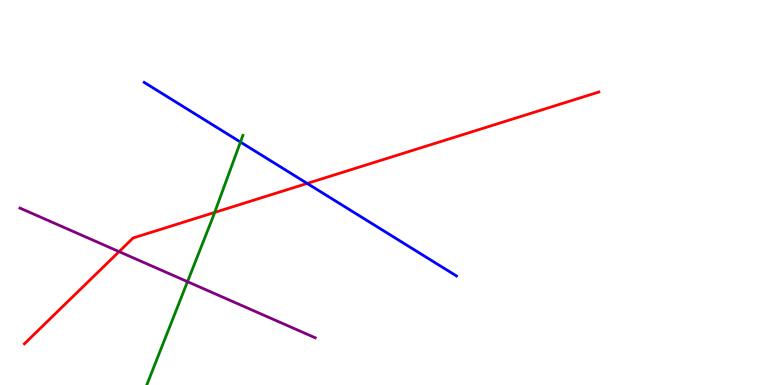[{'lines': ['blue', 'red'], 'intersections': [{'x': 3.96, 'y': 5.24}]}, {'lines': ['green', 'red'], 'intersections': [{'x': 2.77, 'y': 4.48}]}, {'lines': ['purple', 'red'], 'intersections': [{'x': 1.54, 'y': 3.46}]}, {'lines': ['blue', 'green'], 'intersections': [{'x': 3.1, 'y': 6.31}]}, {'lines': ['blue', 'purple'], 'intersections': []}, {'lines': ['green', 'purple'], 'intersections': [{'x': 2.42, 'y': 2.68}]}]